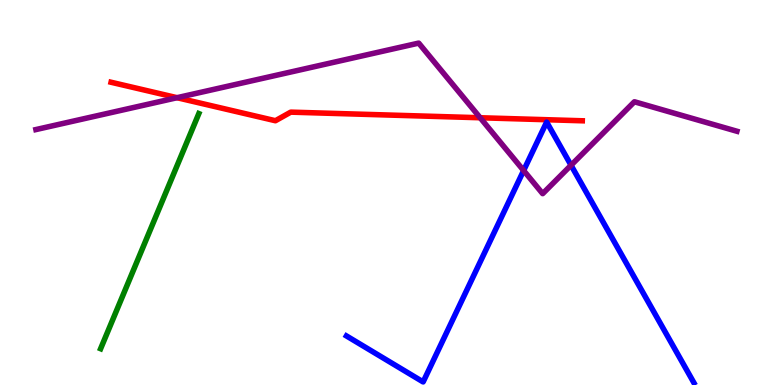[{'lines': ['blue', 'red'], 'intersections': []}, {'lines': ['green', 'red'], 'intersections': []}, {'lines': ['purple', 'red'], 'intersections': [{'x': 2.28, 'y': 7.46}, {'x': 6.2, 'y': 6.94}]}, {'lines': ['blue', 'green'], 'intersections': []}, {'lines': ['blue', 'purple'], 'intersections': [{'x': 6.76, 'y': 5.57}, {'x': 7.37, 'y': 5.71}]}, {'lines': ['green', 'purple'], 'intersections': []}]